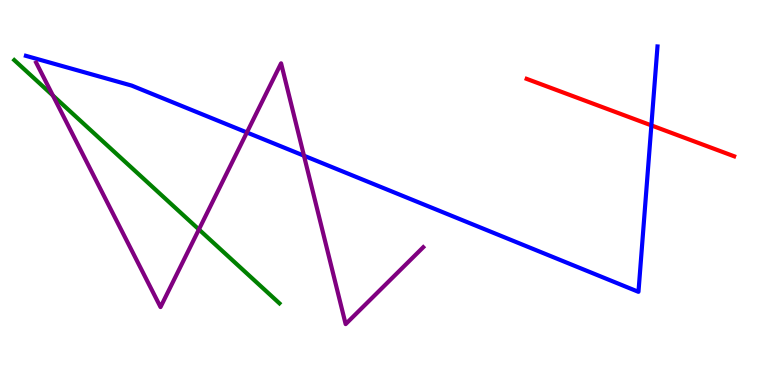[{'lines': ['blue', 'red'], 'intersections': [{'x': 8.4, 'y': 6.74}]}, {'lines': ['green', 'red'], 'intersections': []}, {'lines': ['purple', 'red'], 'intersections': []}, {'lines': ['blue', 'green'], 'intersections': []}, {'lines': ['blue', 'purple'], 'intersections': [{'x': 3.19, 'y': 6.56}, {'x': 3.92, 'y': 5.96}]}, {'lines': ['green', 'purple'], 'intersections': [{'x': 0.683, 'y': 7.52}, {'x': 2.57, 'y': 4.04}]}]